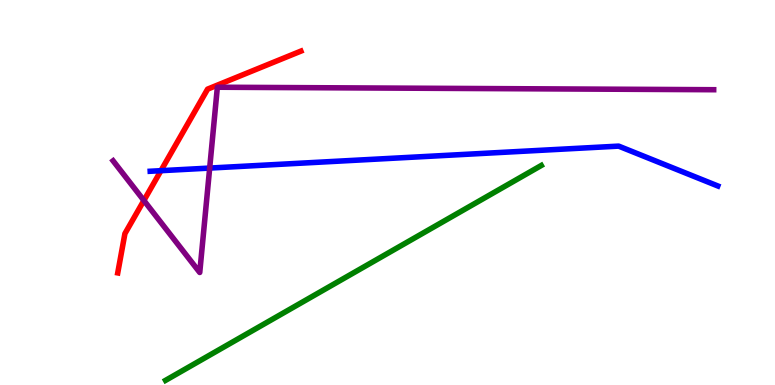[{'lines': ['blue', 'red'], 'intersections': [{'x': 2.08, 'y': 5.57}]}, {'lines': ['green', 'red'], 'intersections': []}, {'lines': ['purple', 'red'], 'intersections': [{'x': 1.86, 'y': 4.79}]}, {'lines': ['blue', 'green'], 'intersections': []}, {'lines': ['blue', 'purple'], 'intersections': [{'x': 2.71, 'y': 5.63}]}, {'lines': ['green', 'purple'], 'intersections': []}]